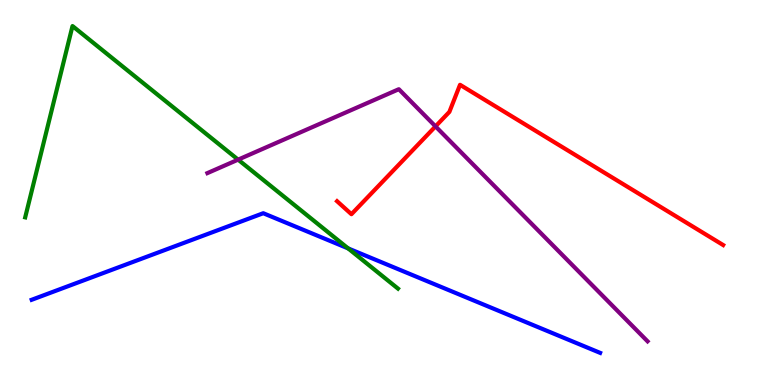[{'lines': ['blue', 'red'], 'intersections': []}, {'lines': ['green', 'red'], 'intersections': []}, {'lines': ['purple', 'red'], 'intersections': [{'x': 5.62, 'y': 6.72}]}, {'lines': ['blue', 'green'], 'intersections': [{'x': 4.49, 'y': 3.55}]}, {'lines': ['blue', 'purple'], 'intersections': []}, {'lines': ['green', 'purple'], 'intersections': [{'x': 3.07, 'y': 5.85}]}]